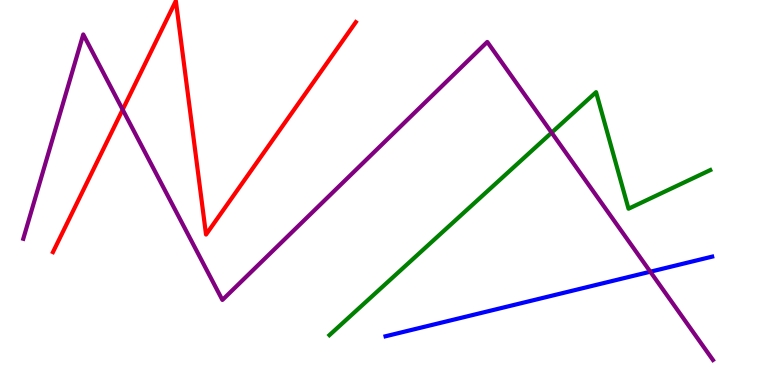[{'lines': ['blue', 'red'], 'intersections': []}, {'lines': ['green', 'red'], 'intersections': []}, {'lines': ['purple', 'red'], 'intersections': [{'x': 1.58, 'y': 7.15}]}, {'lines': ['blue', 'green'], 'intersections': []}, {'lines': ['blue', 'purple'], 'intersections': [{'x': 8.39, 'y': 2.94}]}, {'lines': ['green', 'purple'], 'intersections': [{'x': 7.12, 'y': 6.55}]}]